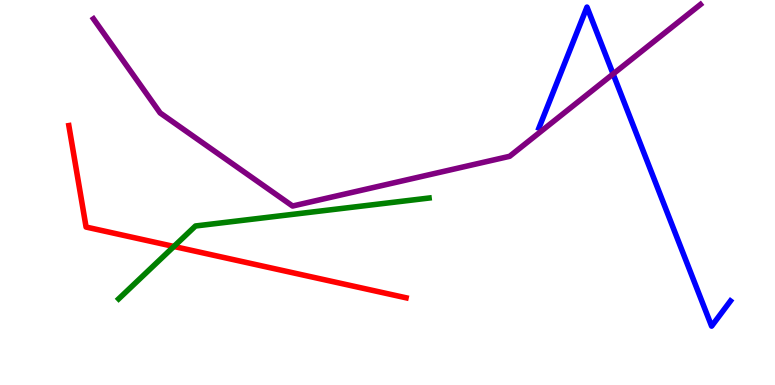[{'lines': ['blue', 'red'], 'intersections': []}, {'lines': ['green', 'red'], 'intersections': [{'x': 2.24, 'y': 3.6}]}, {'lines': ['purple', 'red'], 'intersections': []}, {'lines': ['blue', 'green'], 'intersections': []}, {'lines': ['blue', 'purple'], 'intersections': [{'x': 7.91, 'y': 8.08}]}, {'lines': ['green', 'purple'], 'intersections': []}]